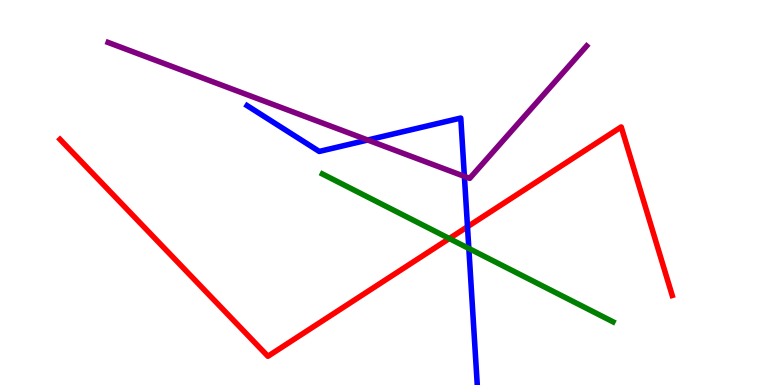[{'lines': ['blue', 'red'], 'intersections': [{'x': 6.03, 'y': 4.11}]}, {'lines': ['green', 'red'], 'intersections': [{'x': 5.8, 'y': 3.8}]}, {'lines': ['purple', 'red'], 'intersections': []}, {'lines': ['blue', 'green'], 'intersections': [{'x': 6.05, 'y': 3.55}]}, {'lines': ['blue', 'purple'], 'intersections': [{'x': 4.74, 'y': 6.36}, {'x': 5.99, 'y': 5.42}]}, {'lines': ['green', 'purple'], 'intersections': []}]